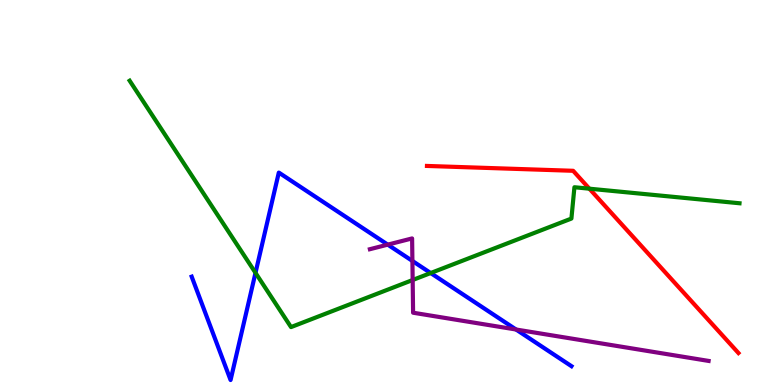[{'lines': ['blue', 'red'], 'intersections': []}, {'lines': ['green', 'red'], 'intersections': [{'x': 7.6, 'y': 5.1}]}, {'lines': ['purple', 'red'], 'intersections': []}, {'lines': ['blue', 'green'], 'intersections': [{'x': 3.3, 'y': 2.91}, {'x': 5.56, 'y': 2.91}]}, {'lines': ['blue', 'purple'], 'intersections': [{'x': 5.0, 'y': 3.65}, {'x': 5.32, 'y': 3.22}, {'x': 6.66, 'y': 1.44}]}, {'lines': ['green', 'purple'], 'intersections': [{'x': 5.32, 'y': 2.73}]}]